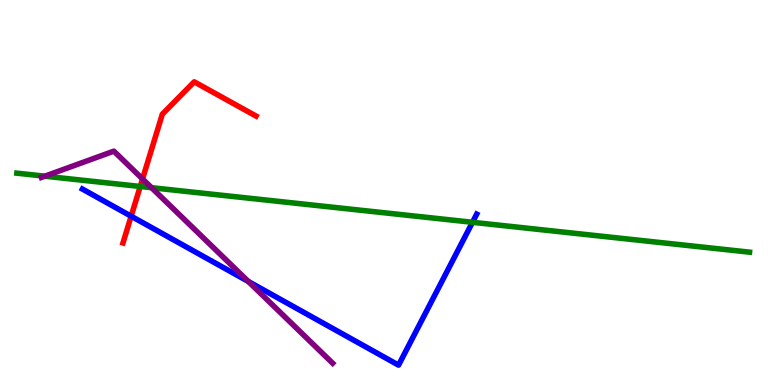[{'lines': ['blue', 'red'], 'intersections': [{'x': 1.69, 'y': 4.38}]}, {'lines': ['green', 'red'], 'intersections': [{'x': 1.81, 'y': 5.16}]}, {'lines': ['purple', 'red'], 'intersections': [{'x': 1.84, 'y': 5.35}]}, {'lines': ['blue', 'green'], 'intersections': [{'x': 6.1, 'y': 4.23}]}, {'lines': ['blue', 'purple'], 'intersections': [{'x': 3.2, 'y': 2.69}]}, {'lines': ['green', 'purple'], 'intersections': [{'x': 0.579, 'y': 5.42}, {'x': 1.96, 'y': 5.12}]}]